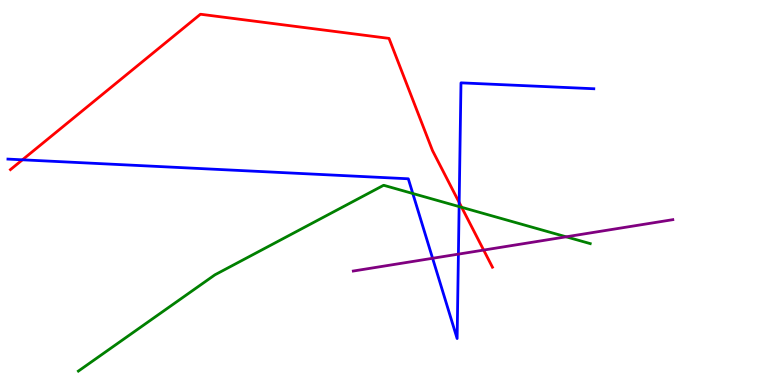[{'lines': ['blue', 'red'], 'intersections': [{'x': 0.289, 'y': 5.85}, {'x': 5.92, 'y': 4.74}]}, {'lines': ['green', 'red'], 'intersections': [{'x': 5.96, 'y': 4.62}]}, {'lines': ['purple', 'red'], 'intersections': [{'x': 6.24, 'y': 3.5}]}, {'lines': ['blue', 'green'], 'intersections': [{'x': 5.33, 'y': 4.97}, {'x': 5.92, 'y': 4.63}]}, {'lines': ['blue', 'purple'], 'intersections': [{'x': 5.58, 'y': 3.29}, {'x': 5.91, 'y': 3.4}]}, {'lines': ['green', 'purple'], 'intersections': [{'x': 7.31, 'y': 3.85}]}]